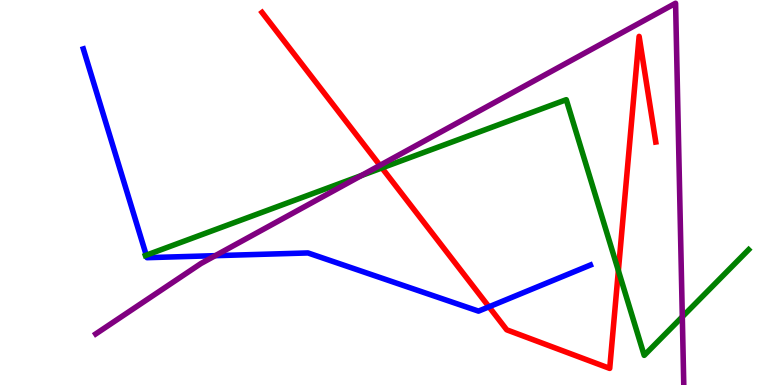[{'lines': ['blue', 'red'], 'intersections': [{'x': 6.31, 'y': 2.03}]}, {'lines': ['green', 'red'], 'intersections': [{'x': 4.93, 'y': 5.64}, {'x': 7.98, 'y': 2.97}]}, {'lines': ['purple', 'red'], 'intersections': [{'x': 4.9, 'y': 5.7}]}, {'lines': ['blue', 'green'], 'intersections': [{'x': 1.89, 'y': 3.37}]}, {'lines': ['blue', 'purple'], 'intersections': [{'x': 2.78, 'y': 3.36}]}, {'lines': ['green', 'purple'], 'intersections': [{'x': 4.66, 'y': 5.44}, {'x': 8.8, 'y': 1.77}]}]